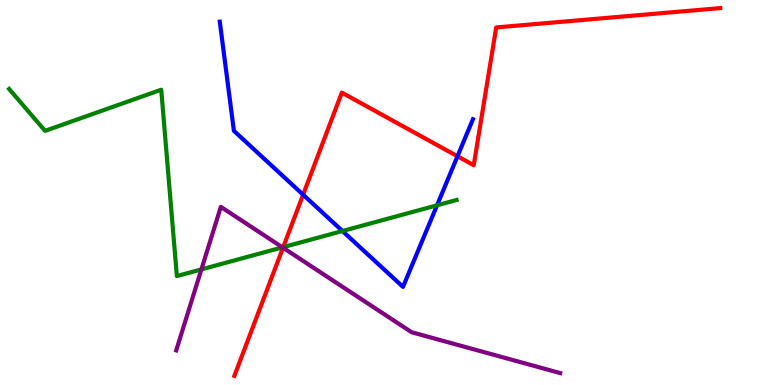[{'lines': ['blue', 'red'], 'intersections': [{'x': 3.91, 'y': 4.94}, {'x': 5.9, 'y': 5.94}]}, {'lines': ['green', 'red'], 'intersections': [{'x': 3.65, 'y': 3.58}]}, {'lines': ['purple', 'red'], 'intersections': [{'x': 3.65, 'y': 3.57}]}, {'lines': ['blue', 'green'], 'intersections': [{'x': 4.42, 'y': 4.0}, {'x': 5.64, 'y': 4.67}]}, {'lines': ['blue', 'purple'], 'intersections': []}, {'lines': ['green', 'purple'], 'intersections': [{'x': 2.6, 'y': 3.0}, {'x': 3.64, 'y': 3.58}]}]